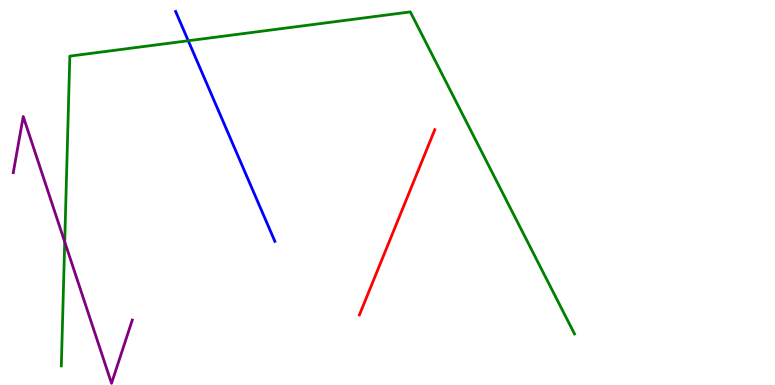[{'lines': ['blue', 'red'], 'intersections': []}, {'lines': ['green', 'red'], 'intersections': []}, {'lines': ['purple', 'red'], 'intersections': []}, {'lines': ['blue', 'green'], 'intersections': [{'x': 2.43, 'y': 8.94}]}, {'lines': ['blue', 'purple'], 'intersections': []}, {'lines': ['green', 'purple'], 'intersections': [{'x': 0.835, 'y': 3.72}]}]